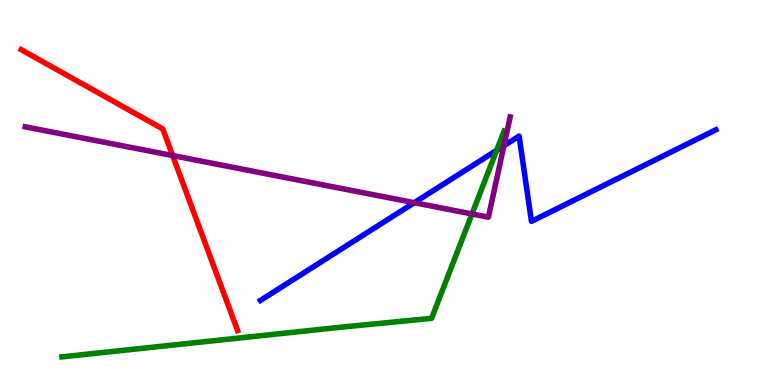[{'lines': ['blue', 'red'], 'intersections': []}, {'lines': ['green', 'red'], 'intersections': []}, {'lines': ['purple', 'red'], 'intersections': [{'x': 2.23, 'y': 5.96}]}, {'lines': ['blue', 'green'], 'intersections': [{'x': 6.41, 'y': 6.09}]}, {'lines': ['blue', 'purple'], 'intersections': [{'x': 5.35, 'y': 4.74}, {'x': 6.5, 'y': 6.21}]}, {'lines': ['green', 'purple'], 'intersections': [{'x': 6.09, 'y': 4.44}]}]